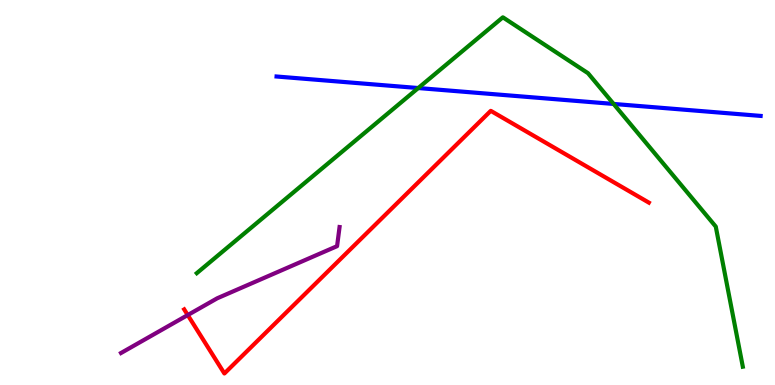[{'lines': ['blue', 'red'], 'intersections': []}, {'lines': ['green', 'red'], 'intersections': []}, {'lines': ['purple', 'red'], 'intersections': [{'x': 2.42, 'y': 1.82}]}, {'lines': ['blue', 'green'], 'intersections': [{'x': 5.4, 'y': 7.71}, {'x': 7.92, 'y': 7.3}]}, {'lines': ['blue', 'purple'], 'intersections': []}, {'lines': ['green', 'purple'], 'intersections': []}]